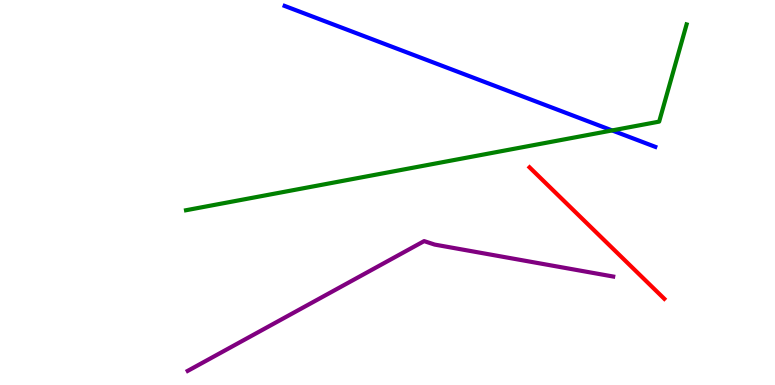[{'lines': ['blue', 'red'], 'intersections': []}, {'lines': ['green', 'red'], 'intersections': []}, {'lines': ['purple', 'red'], 'intersections': []}, {'lines': ['blue', 'green'], 'intersections': [{'x': 7.9, 'y': 6.61}]}, {'lines': ['blue', 'purple'], 'intersections': []}, {'lines': ['green', 'purple'], 'intersections': []}]